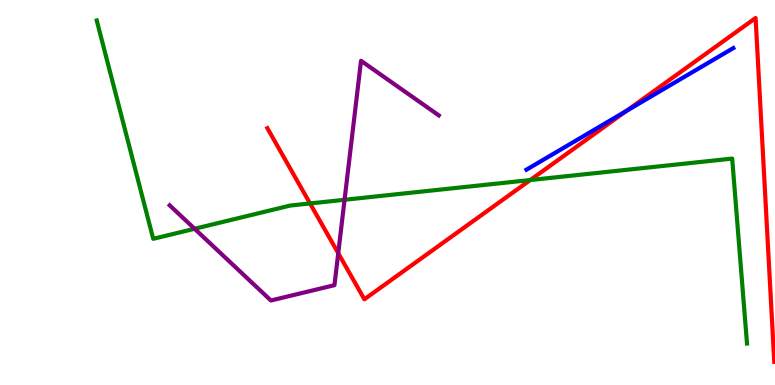[{'lines': ['blue', 'red'], 'intersections': [{'x': 8.08, 'y': 7.12}]}, {'lines': ['green', 'red'], 'intersections': [{'x': 4.0, 'y': 4.72}, {'x': 6.84, 'y': 5.32}]}, {'lines': ['purple', 'red'], 'intersections': [{'x': 4.36, 'y': 3.42}]}, {'lines': ['blue', 'green'], 'intersections': []}, {'lines': ['blue', 'purple'], 'intersections': []}, {'lines': ['green', 'purple'], 'intersections': [{'x': 2.51, 'y': 4.06}, {'x': 4.45, 'y': 4.81}]}]